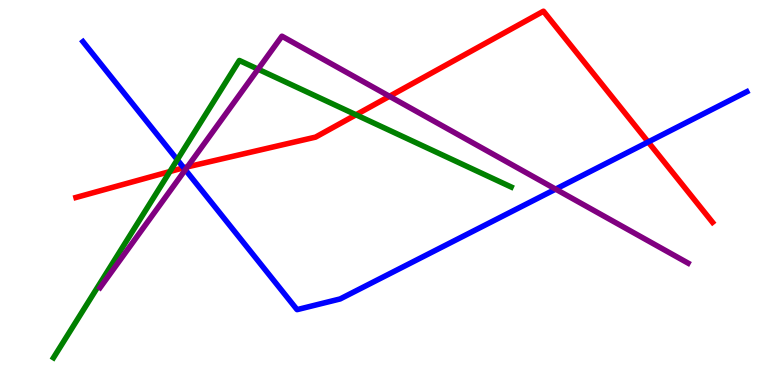[{'lines': ['blue', 'red'], 'intersections': [{'x': 2.37, 'y': 5.64}, {'x': 8.36, 'y': 6.31}]}, {'lines': ['green', 'red'], 'intersections': [{'x': 2.19, 'y': 5.54}, {'x': 4.59, 'y': 7.02}]}, {'lines': ['purple', 'red'], 'intersections': [{'x': 2.42, 'y': 5.67}, {'x': 5.03, 'y': 7.5}]}, {'lines': ['blue', 'green'], 'intersections': [{'x': 2.29, 'y': 5.85}]}, {'lines': ['blue', 'purple'], 'intersections': [{'x': 2.39, 'y': 5.59}, {'x': 7.17, 'y': 5.09}]}, {'lines': ['green', 'purple'], 'intersections': [{'x': 3.33, 'y': 8.2}]}]